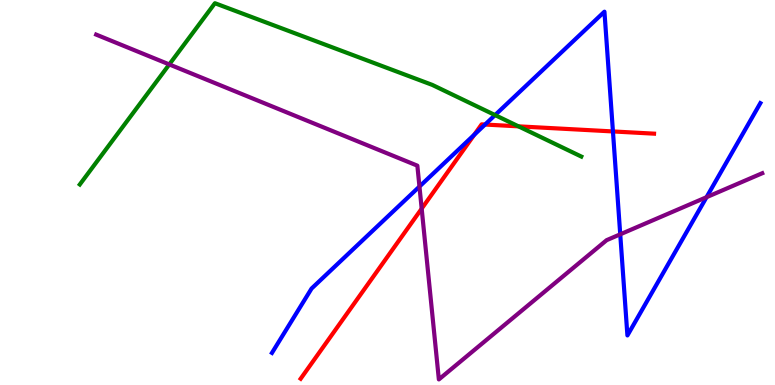[{'lines': ['blue', 'red'], 'intersections': [{'x': 6.12, 'y': 6.5}, {'x': 6.26, 'y': 6.77}, {'x': 7.91, 'y': 6.59}]}, {'lines': ['green', 'red'], 'intersections': [{'x': 6.69, 'y': 6.72}]}, {'lines': ['purple', 'red'], 'intersections': [{'x': 5.44, 'y': 4.58}]}, {'lines': ['blue', 'green'], 'intersections': [{'x': 6.39, 'y': 7.01}]}, {'lines': ['blue', 'purple'], 'intersections': [{'x': 5.41, 'y': 5.15}, {'x': 8.0, 'y': 3.91}, {'x': 9.12, 'y': 4.88}]}, {'lines': ['green', 'purple'], 'intersections': [{'x': 2.18, 'y': 8.33}]}]